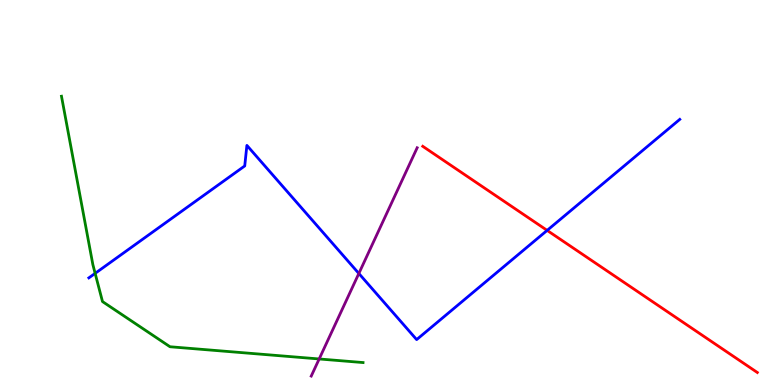[{'lines': ['blue', 'red'], 'intersections': [{'x': 7.06, 'y': 4.02}]}, {'lines': ['green', 'red'], 'intersections': []}, {'lines': ['purple', 'red'], 'intersections': []}, {'lines': ['blue', 'green'], 'intersections': [{'x': 1.23, 'y': 2.9}]}, {'lines': ['blue', 'purple'], 'intersections': [{'x': 4.63, 'y': 2.9}]}, {'lines': ['green', 'purple'], 'intersections': [{'x': 4.12, 'y': 0.676}]}]